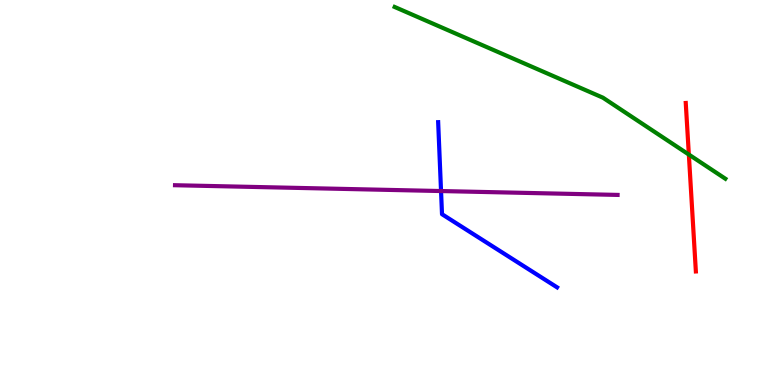[{'lines': ['blue', 'red'], 'intersections': []}, {'lines': ['green', 'red'], 'intersections': [{'x': 8.89, 'y': 5.99}]}, {'lines': ['purple', 'red'], 'intersections': []}, {'lines': ['blue', 'green'], 'intersections': []}, {'lines': ['blue', 'purple'], 'intersections': [{'x': 5.69, 'y': 5.04}]}, {'lines': ['green', 'purple'], 'intersections': []}]